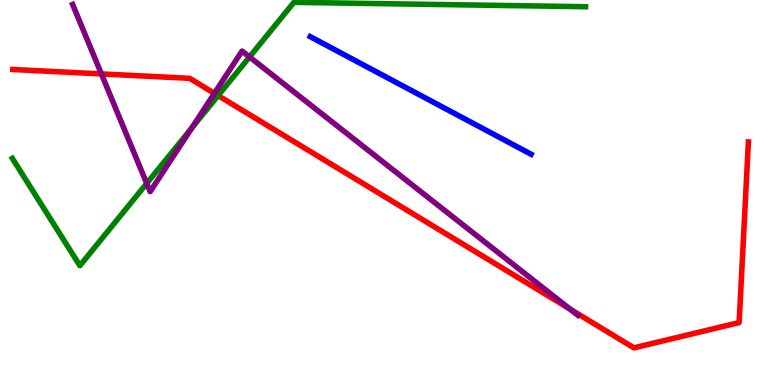[{'lines': ['blue', 'red'], 'intersections': []}, {'lines': ['green', 'red'], 'intersections': [{'x': 2.81, 'y': 7.52}]}, {'lines': ['purple', 'red'], 'intersections': [{'x': 1.31, 'y': 8.08}, {'x': 2.77, 'y': 7.58}, {'x': 7.36, 'y': 1.97}]}, {'lines': ['blue', 'green'], 'intersections': []}, {'lines': ['blue', 'purple'], 'intersections': []}, {'lines': ['green', 'purple'], 'intersections': [{'x': 1.89, 'y': 5.24}, {'x': 2.47, 'y': 6.67}, {'x': 3.22, 'y': 8.52}]}]